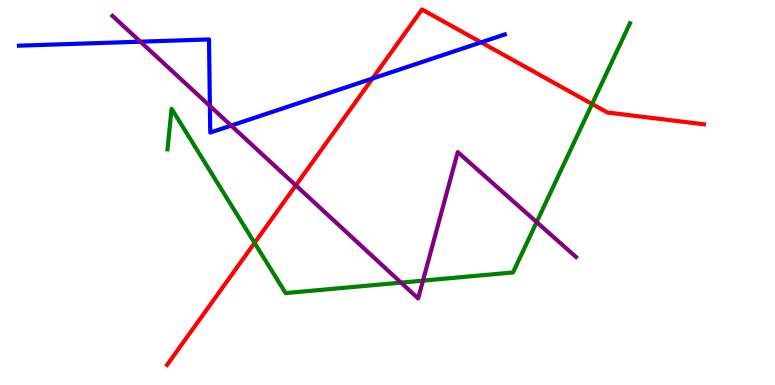[{'lines': ['blue', 'red'], 'intersections': [{'x': 4.81, 'y': 7.96}, {'x': 6.21, 'y': 8.9}]}, {'lines': ['green', 'red'], 'intersections': [{'x': 3.28, 'y': 3.69}, {'x': 7.64, 'y': 7.3}]}, {'lines': ['purple', 'red'], 'intersections': [{'x': 3.82, 'y': 5.19}]}, {'lines': ['blue', 'green'], 'intersections': []}, {'lines': ['blue', 'purple'], 'intersections': [{'x': 1.81, 'y': 8.92}, {'x': 2.71, 'y': 7.25}, {'x': 2.98, 'y': 6.74}]}, {'lines': ['green', 'purple'], 'intersections': [{'x': 5.17, 'y': 2.66}, {'x': 5.46, 'y': 2.71}, {'x': 6.92, 'y': 4.23}]}]